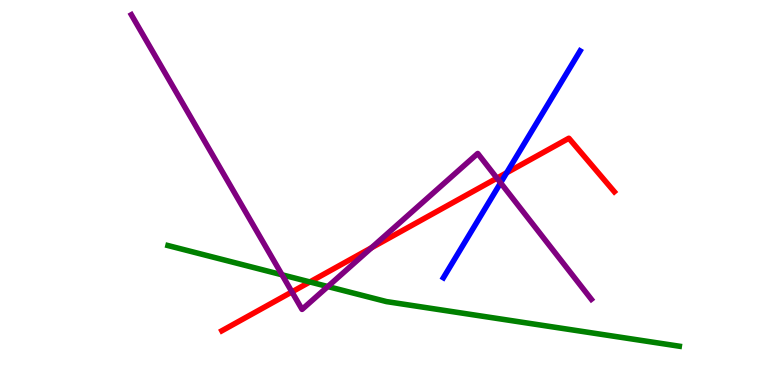[{'lines': ['blue', 'red'], 'intersections': [{'x': 6.54, 'y': 5.51}]}, {'lines': ['green', 'red'], 'intersections': [{'x': 4.0, 'y': 2.68}]}, {'lines': ['purple', 'red'], 'intersections': [{'x': 3.77, 'y': 2.42}, {'x': 4.79, 'y': 3.56}, {'x': 6.41, 'y': 5.37}]}, {'lines': ['blue', 'green'], 'intersections': []}, {'lines': ['blue', 'purple'], 'intersections': [{'x': 6.46, 'y': 5.25}]}, {'lines': ['green', 'purple'], 'intersections': [{'x': 3.64, 'y': 2.86}, {'x': 4.23, 'y': 2.56}]}]